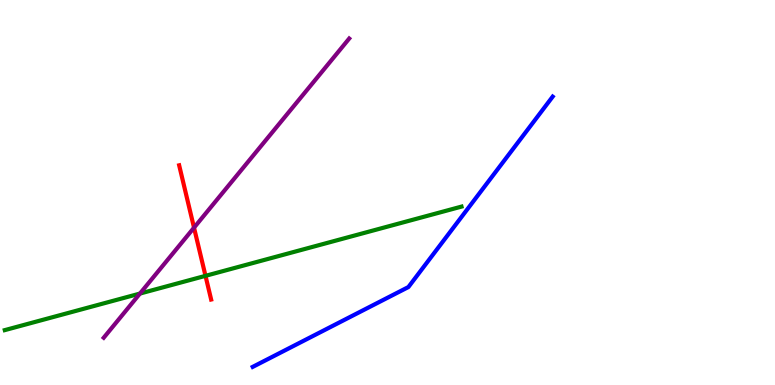[{'lines': ['blue', 'red'], 'intersections': []}, {'lines': ['green', 'red'], 'intersections': [{'x': 2.65, 'y': 2.84}]}, {'lines': ['purple', 'red'], 'intersections': [{'x': 2.5, 'y': 4.09}]}, {'lines': ['blue', 'green'], 'intersections': []}, {'lines': ['blue', 'purple'], 'intersections': []}, {'lines': ['green', 'purple'], 'intersections': [{'x': 1.81, 'y': 2.37}]}]